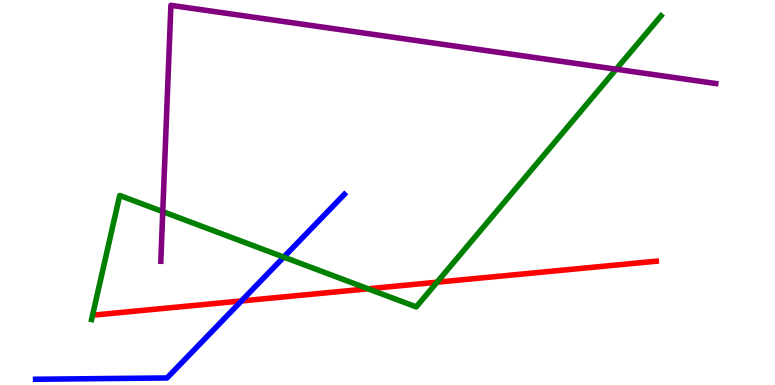[{'lines': ['blue', 'red'], 'intersections': [{'x': 3.12, 'y': 2.18}]}, {'lines': ['green', 'red'], 'intersections': [{'x': 4.75, 'y': 2.5}, {'x': 5.64, 'y': 2.67}]}, {'lines': ['purple', 'red'], 'intersections': []}, {'lines': ['blue', 'green'], 'intersections': [{'x': 3.66, 'y': 3.32}]}, {'lines': ['blue', 'purple'], 'intersections': []}, {'lines': ['green', 'purple'], 'intersections': [{'x': 2.1, 'y': 4.5}, {'x': 7.95, 'y': 8.2}]}]